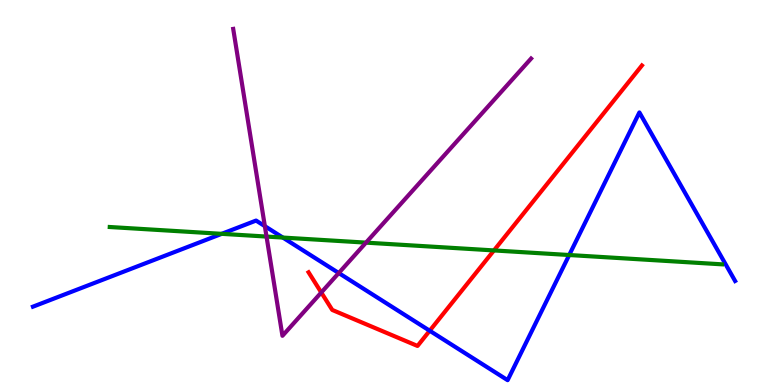[{'lines': ['blue', 'red'], 'intersections': [{'x': 5.54, 'y': 1.41}]}, {'lines': ['green', 'red'], 'intersections': [{'x': 6.37, 'y': 3.5}]}, {'lines': ['purple', 'red'], 'intersections': [{'x': 4.15, 'y': 2.4}]}, {'lines': ['blue', 'green'], 'intersections': [{'x': 2.86, 'y': 3.93}, {'x': 3.65, 'y': 3.83}, {'x': 7.34, 'y': 3.38}]}, {'lines': ['blue', 'purple'], 'intersections': [{'x': 3.42, 'y': 4.13}, {'x': 4.37, 'y': 2.91}]}, {'lines': ['green', 'purple'], 'intersections': [{'x': 3.44, 'y': 3.86}, {'x': 4.72, 'y': 3.7}]}]